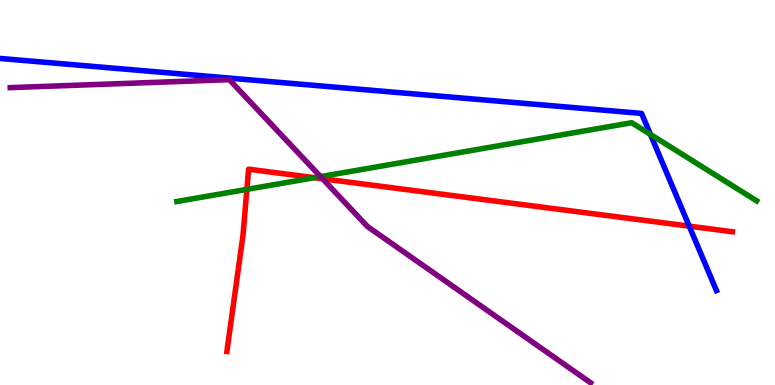[{'lines': ['blue', 'red'], 'intersections': [{'x': 8.89, 'y': 4.13}]}, {'lines': ['green', 'red'], 'intersections': [{'x': 3.19, 'y': 5.08}, {'x': 4.06, 'y': 5.38}]}, {'lines': ['purple', 'red'], 'intersections': [{'x': 4.16, 'y': 5.36}]}, {'lines': ['blue', 'green'], 'intersections': [{'x': 8.39, 'y': 6.51}]}, {'lines': ['blue', 'purple'], 'intersections': []}, {'lines': ['green', 'purple'], 'intersections': [{'x': 4.14, 'y': 5.41}]}]